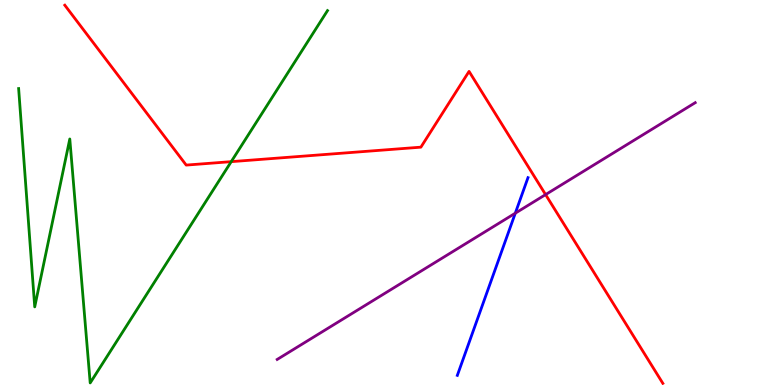[{'lines': ['blue', 'red'], 'intersections': []}, {'lines': ['green', 'red'], 'intersections': [{'x': 2.98, 'y': 5.8}]}, {'lines': ['purple', 'red'], 'intersections': [{'x': 7.04, 'y': 4.95}]}, {'lines': ['blue', 'green'], 'intersections': []}, {'lines': ['blue', 'purple'], 'intersections': [{'x': 6.65, 'y': 4.46}]}, {'lines': ['green', 'purple'], 'intersections': []}]